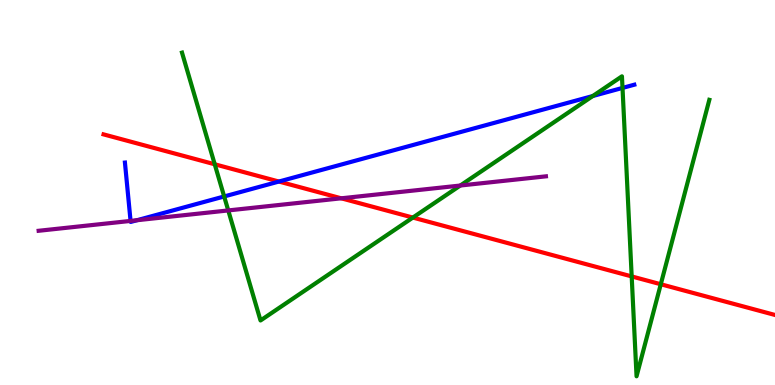[{'lines': ['blue', 'red'], 'intersections': [{'x': 3.6, 'y': 5.28}]}, {'lines': ['green', 'red'], 'intersections': [{'x': 2.77, 'y': 5.73}, {'x': 5.33, 'y': 4.35}, {'x': 8.15, 'y': 2.82}, {'x': 8.53, 'y': 2.62}]}, {'lines': ['purple', 'red'], 'intersections': [{'x': 4.4, 'y': 4.85}]}, {'lines': ['blue', 'green'], 'intersections': [{'x': 2.89, 'y': 4.9}, {'x': 7.65, 'y': 7.51}, {'x': 8.03, 'y': 7.72}]}, {'lines': ['blue', 'purple'], 'intersections': [{'x': 1.68, 'y': 4.26}, {'x': 1.77, 'y': 4.28}]}, {'lines': ['green', 'purple'], 'intersections': [{'x': 2.95, 'y': 4.53}, {'x': 5.94, 'y': 5.18}]}]